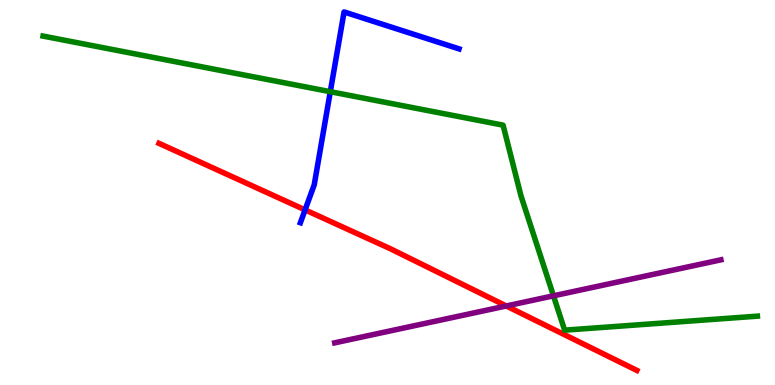[{'lines': ['blue', 'red'], 'intersections': [{'x': 3.94, 'y': 4.55}]}, {'lines': ['green', 'red'], 'intersections': []}, {'lines': ['purple', 'red'], 'intersections': [{'x': 6.53, 'y': 2.05}]}, {'lines': ['blue', 'green'], 'intersections': [{'x': 4.26, 'y': 7.62}]}, {'lines': ['blue', 'purple'], 'intersections': []}, {'lines': ['green', 'purple'], 'intersections': [{'x': 7.14, 'y': 2.32}]}]